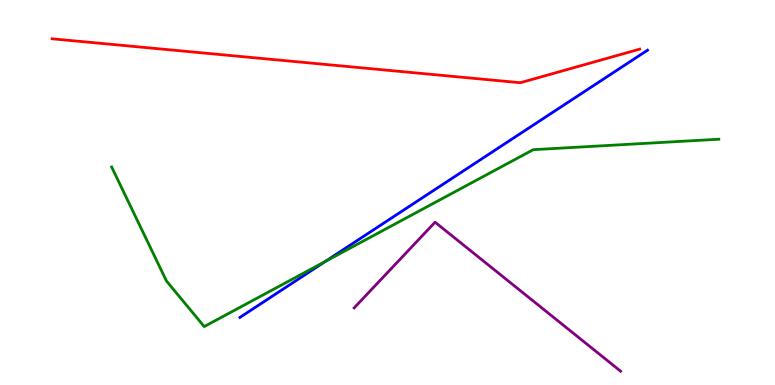[{'lines': ['blue', 'red'], 'intersections': []}, {'lines': ['green', 'red'], 'intersections': []}, {'lines': ['purple', 'red'], 'intersections': []}, {'lines': ['blue', 'green'], 'intersections': [{'x': 4.2, 'y': 3.21}]}, {'lines': ['blue', 'purple'], 'intersections': []}, {'lines': ['green', 'purple'], 'intersections': []}]